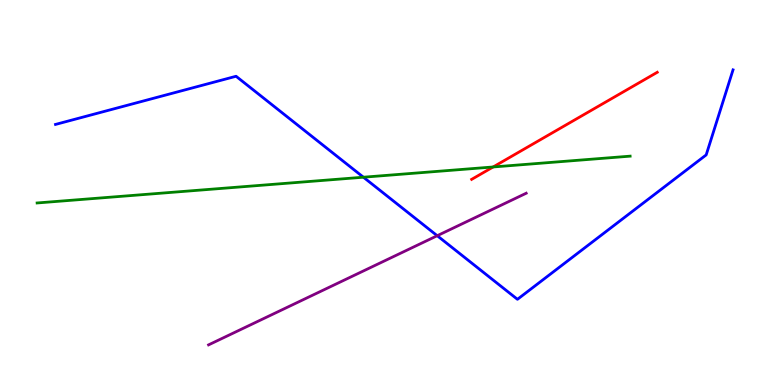[{'lines': ['blue', 'red'], 'intersections': []}, {'lines': ['green', 'red'], 'intersections': [{'x': 6.36, 'y': 5.66}]}, {'lines': ['purple', 'red'], 'intersections': []}, {'lines': ['blue', 'green'], 'intersections': [{'x': 4.69, 'y': 5.4}]}, {'lines': ['blue', 'purple'], 'intersections': [{'x': 5.64, 'y': 3.88}]}, {'lines': ['green', 'purple'], 'intersections': []}]